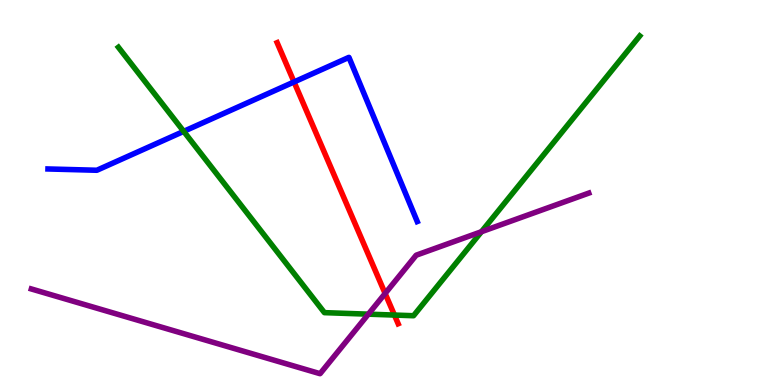[{'lines': ['blue', 'red'], 'intersections': [{'x': 3.79, 'y': 7.87}]}, {'lines': ['green', 'red'], 'intersections': [{'x': 5.09, 'y': 1.82}]}, {'lines': ['purple', 'red'], 'intersections': [{'x': 4.97, 'y': 2.38}]}, {'lines': ['blue', 'green'], 'intersections': [{'x': 2.37, 'y': 6.59}]}, {'lines': ['blue', 'purple'], 'intersections': []}, {'lines': ['green', 'purple'], 'intersections': [{'x': 4.75, 'y': 1.84}, {'x': 6.21, 'y': 3.98}]}]